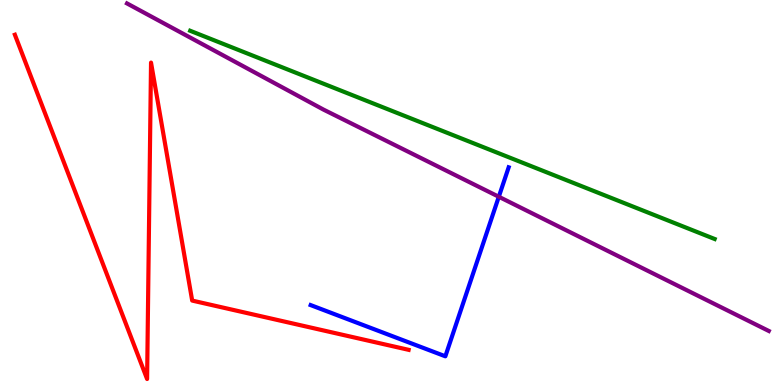[{'lines': ['blue', 'red'], 'intersections': []}, {'lines': ['green', 'red'], 'intersections': []}, {'lines': ['purple', 'red'], 'intersections': []}, {'lines': ['blue', 'green'], 'intersections': []}, {'lines': ['blue', 'purple'], 'intersections': [{'x': 6.44, 'y': 4.89}]}, {'lines': ['green', 'purple'], 'intersections': []}]